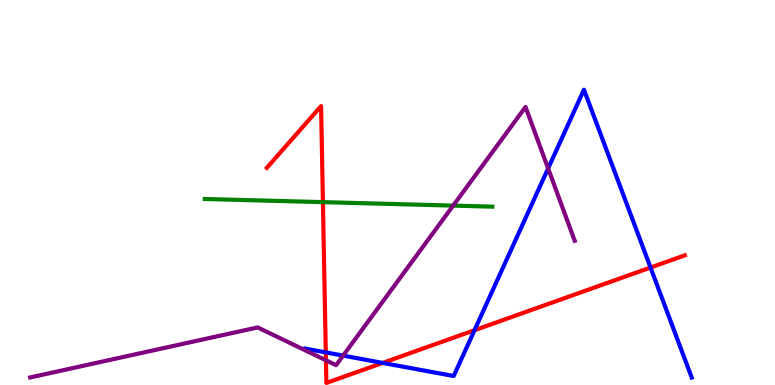[{'lines': ['blue', 'red'], 'intersections': [{'x': 4.2, 'y': 0.846}, {'x': 4.94, 'y': 0.574}, {'x': 6.12, 'y': 1.42}, {'x': 8.39, 'y': 3.05}]}, {'lines': ['green', 'red'], 'intersections': [{'x': 4.17, 'y': 4.75}]}, {'lines': ['purple', 'red'], 'intersections': [{'x': 4.21, 'y': 0.642}]}, {'lines': ['blue', 'green'], 'intersections': []}, {'lines': ['blue', 'purple'], 'intersections': [{'x': 4.43, 'y': 0.763}, {'x': 7.07, 'y': 5.62}]}, {'lines': ['green', 'purple'], 'intersections': [{'x': 5.85, 'y': 4.66}]}]